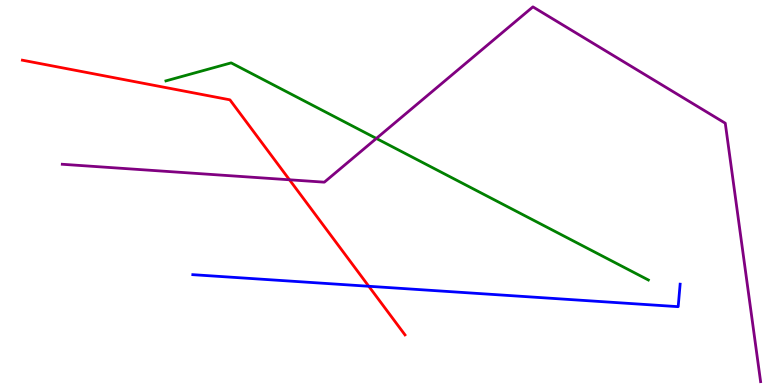[{'lines': ['blue', 'red'], 'intersections': [{'x': 4.76, 'y': 2.56}]}, {'lines': ['green', 'red'], 'intersections': []}, {'lines': ['purple', 'red'], 'intersections': [{'x': 3.74, 'y': 5.33}]}, {'lines': ['blue', 'green'], 'intersections': []}, {'lines': ['blue', 'purple'], 'intersections': []}, {'lines': ['green', 'purple'], 'intersections': [{'x': 4.86, 'y': 6.4}]}]